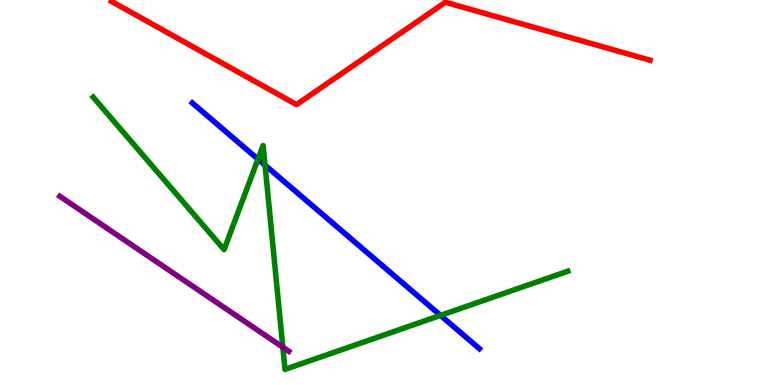[{'lines': ['blue', 'red'], 'intersections': []}, {'lines': ['green', 'red'], 'intersections': []}, {'lines': ['purple', 'red'], 'intersections': []}, {'lines': ['blue', 'green'], 'intersections': [{'x': 3.33, 'y': 5.87}, {'x': 3.42, 'y': 5.71}, {'x': 5.68, 'y': 1.81}]}, {'lines': ['blue', 'purple'], 'intersections': []}, {'lines': ['green', 'purple'], 'intersections': [{'x': 3.65, 'y': 0.982}]}]